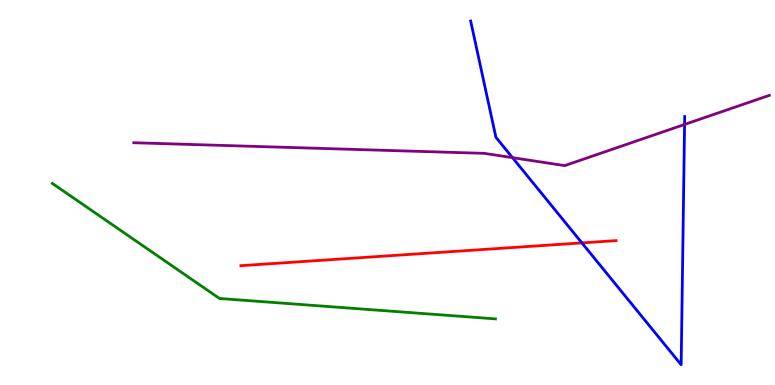[{'lines': ['blue', 'red'], 'intersections': [{'x': 7.51, 'y': 3.69}]}, {'lines': ['green', 'red'], 'intersections': []}, {'lines': ['purple', 'red'], 'intersections': []}, {'lines': ['blue', 'green'], 'intersections': []}, {'lines': ['blue', 'purple'], 'intersections': [{'x': 6.61, 'y': 5.91}, {'x': 8.83, 'y': 6.77}]}, {'lines': ['green', 'purple'], 'intersections': []}]